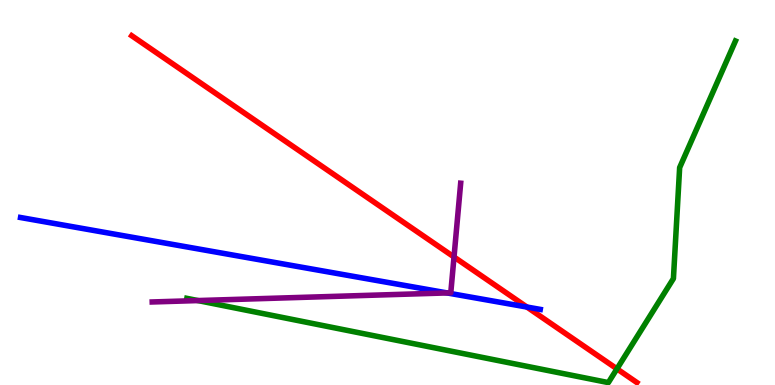[{'lines': ['blue', 'red'], 'intersections': [{'x': 6.8, 'y': 2.02}]}, {'lines': ['green', 'red'], 'intersections': [{'x': 7.96, 'y': 0.42}]}, {'lines': ['purple', 'red'], 'intersections': [{'x': 5.86, 'y': 3.33}]}, {'lines': ['blue', 'green'], 'intersections': []}, {'lines': ['blue', 'purple'], 'intersections': [{'x': 5.77, 'y': 2.39}]}, {'lines': ['green', 'purple'], 'intersections': [{'x': 2.55, 'y': 2.19}]}]